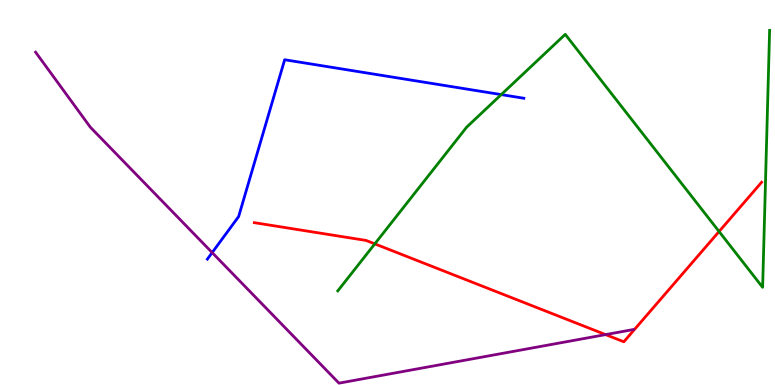[{'lines': ['blue', 'red'], 'intersections': []}, {'lines': ['green', 'red'], 'intersections': [{'x': 4.84, 'y': 3.67}, {'x': 9.28, 'y': 3.99}]}, {'lines': ['purple', 'red'], 'intersections': [{'x': 7.81, 'y': 1.31}]}, {'lines': ['blue', 'green'], 'intersections': [{'x': 6.47, 'y': 7.54}]}, {'lines': ['blue', 'purple'], 'intersections': [{'x': 2.74, 'y': 3.44}]}, {'lines': ['green', 'purple'], 'intersections': []}]